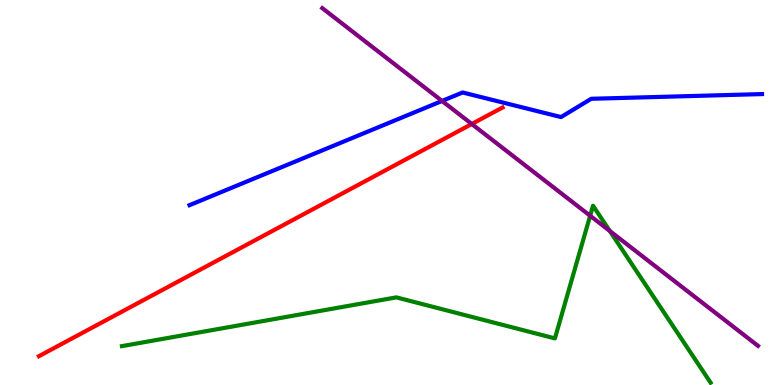[{'lines': ['blue', 'red'], 'intersections': []}, {'lines': ['green', 'red'], 'intersections': []}, {'lines': ['purple', 'red'], 'intersections': [{'x': 6.09, 'y': 6.78}]}, {'lines': ['blue', 'green'], 'intersections': []}, {'lines': ['blue', 'purple'], 'intersections': [{'x': 5.7, 'y': 7.38}]}, {'lines': ['green', 'purple'], 'intersections': [{'x': 7.61, 'y': 4.4}, {'x': 7.87, 'y': 4.0}]}]